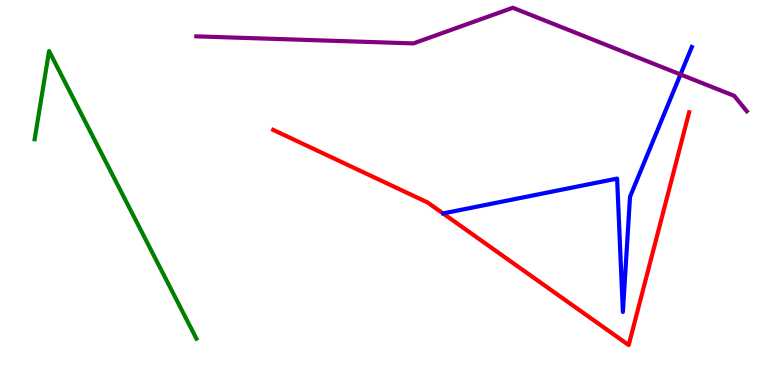[{'lines': ['blue', 'red'], 'intersections': []}, {'lines': ['green', 'red'], 'intersections': []}, {'lines': ['purple', 'red'], 'intersections': []}, {'lines': ['blue', 'green'], 'intersections': []}, {'lines': ['blue', 'purple'], 'intersections': [{'x': 8.78, 'y': 8.07}]}, {'lines': ['green', 'purple'], 'intersections': []}]